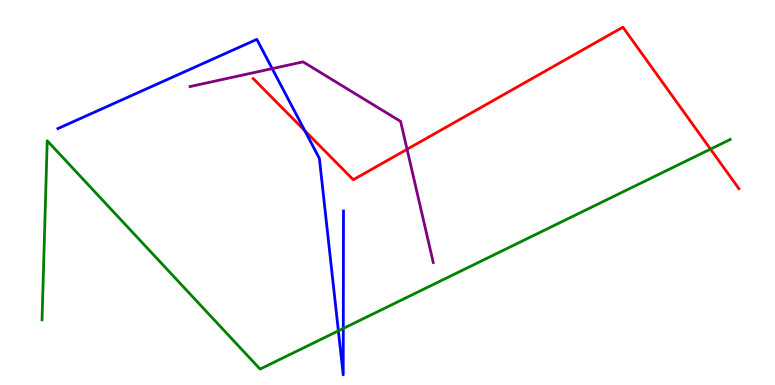[{'lines': ['blue', 'red'], 'intersections': [{'x': 3.93, 'y': 6.6}]}, {'lines': ['green', 'red'], 'intersections': [{'x': 9.17, 'y': 6.13}]}, {'lines': ['purple', 'red'], 'intersections': [{'x': 5.25, 'y': 6.12}]}, {'lines': ['blue', 'green'], 'intersections': [{'x': 4.37, 'y': 1.41}, {'x': 4.43, 'y': 1.47}]}, {'lines': ['blue', 'purple'], 'intersections': [{'x': 3.51, 'y': 8.22}]}, {'lines': ['green', 'purple'], 'intersections': []}]